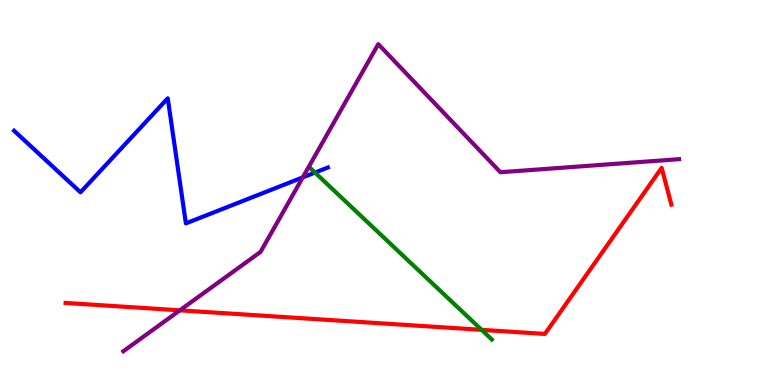[{'lines': ['blue', 'red'], 'intersections': []}, {'lines': ['green', 'red'], 'intersections': [{'x': 6.21, 'y': 1.43}]}, {'lines': ['purple', 'red'], 'intersections': [{'x': 2.32, 'y': 1.94}]}, {'lines': ['blue', 'green'], 'intersections': [{'x': 4.06, 'y': 5.52}]}, {'lines': ['blue', 'purple'], 'intersections': [{'x': 3.91, 'y': 5.39}]}, {'lines': ['green', 'purple'], 'intersections': []}]